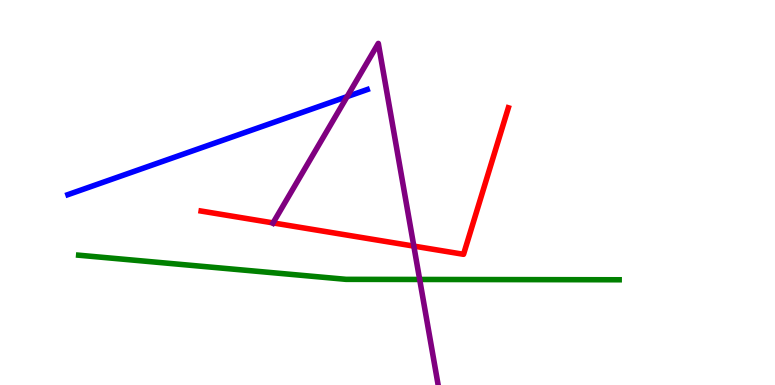[{'lines': ['blue', 'red'], 'intersections': []}, {'lines': ['green', 'red'], 'intersections': []}, {'lines': ['purple', 'red'], 'intersections': [{'x': 3.52, 'y': 4.21}, {'x': 5.34, 'y': 3.61}]}, {'lines': ['blue', 'green'], 'intersections': []}, {'lines': ['blue', 'purple'], 'intersections': [{'x': 4.48, 'y': 7.49}]}, {'lines': ['green', 'purple'], 'intersections': [{'x': 5.42, 'y': 2.74}]}]